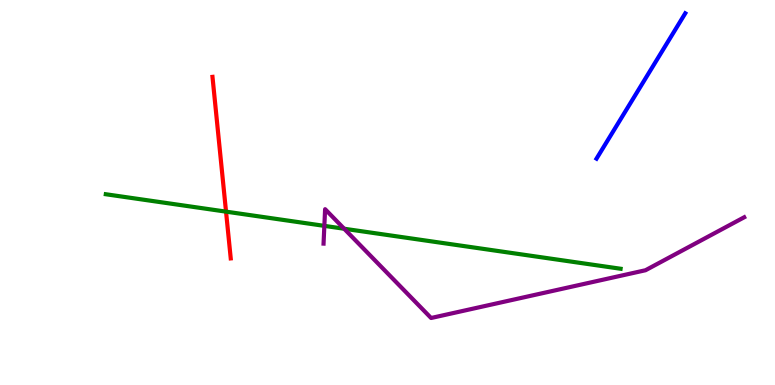[{'lines': ['blue', 'red'], 'intersections': []}, {'lines': ['green', 'red'], 'intersections': [{'x': 2.92, 'y': 4.5}]}, {'lines': ['purple', 'red'], 'intersections': []}, {'lines': ['blue', 'green'], 'intersections': []}, {'lines': ['blue', 'purple'], 'intersections': []}, {'lines': ['green', 'purple'], 'intersections': [{'x': 4.19, 'y': 4.13}, {'x': 4.44, 'y': 4.06}]}]